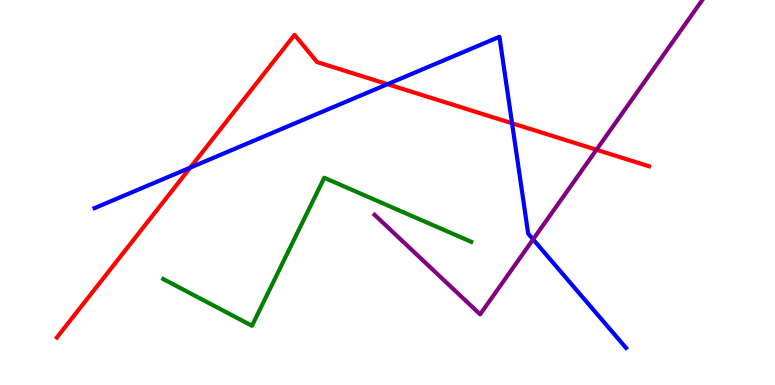[{'lines': ['blue', 'red'], 'intersections': [{'x': 2.45, 'y': 5.65}, {'x': 5.0, 'y': 7.81}, {'x': 6.61, 'y': 6.8}]}, {'lines': ['green', 'red'], 'intersections': []}, {'lines': ['purple', 'red'], 'intersections': [{'x': 7.7, 'y': 6.11}]}, {'lines': ['blue', 'green'], 'intersections': []}, {'lines': ['blue', 'purple'], 'intersections': [{'x': 6.88, 'y': 3.78}]}, {'lines': ['green', 'purple'], 'intersections': []}]